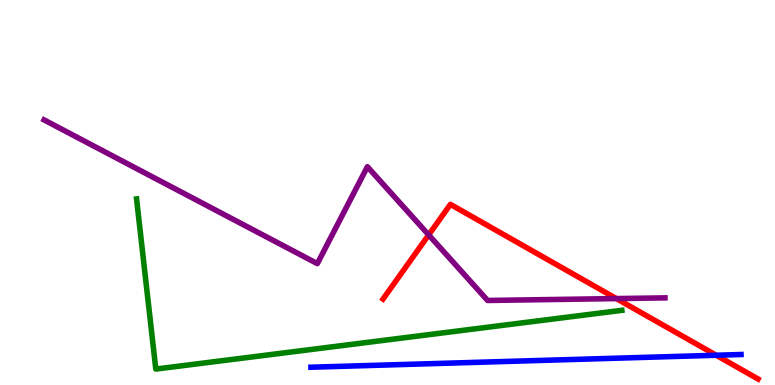[{'lines': ['blue', 'red'], 'intersections': [{'x': 9.24, 'y': 0.773}]}, {'lines': ['green', 'red'], 'intersections': []}, {'lines': ['purple', 'red'], 'intersections': [{'x': 5.53, 'y': 3.9}, {'x': 7.95, 'y': 2.24}]}, {'lines': ['blue', 'green'], 'intersections': []}, {'lines': ['blue', 'purple'], 'intersections': []}, {'lines': ['green', 'purple'], 'intersections': []}]